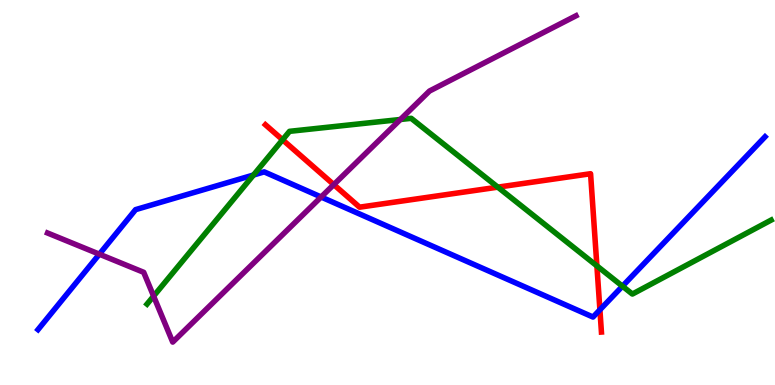[{'lines': ['blue', 'red'], 'intersections': [{'x': 7.74, 'y': 1.95}]}, {'lines': ['green', 'red'], 'intersections': [{'x': 3.65, 'y': 6.37}, {'x': 6.42, 'y': 5.14}, {'x': 7.7, 'y': 3.09}]}, {'lines': ['purple', 'red'], 'intersections': [{'x': 4.31, 'y': 5.2}]}, {'lines': ['blue', 'green'], 'intersections': [{'x': 3.27, 'y': 5.45}, {'x': 8.03, 'y': 2.57}]}, {'lines': ['blue', 'purple'], 'intersections': [{'x': 1.28, 'y': 3.4}, {'x': 4.14, 'y': 4.88}]}, {'lines': ['green', 'purple'], 'intersections': [{'x': 1.98, 'y': 2.31}, {'x': 5.17, 'y': 6.9}]}]